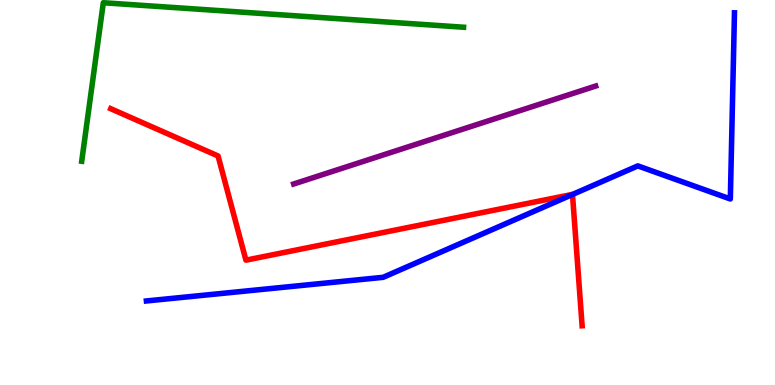[{'lines': ['blue', 'red'], 'intersections': [{'x': 7.39, 'y': 4.95}]}, {'lines': ['green', 'red'], 'intersections': []}, {'lines': ['purple', 'red'], 'intersections': []}, {'lines': ['blue', 'green'], 'intersections': []}, {'lines': ['blue', 'purple'], 'intersections': []}, {'lines': ['green', 'purple'], 'intersections': []}]